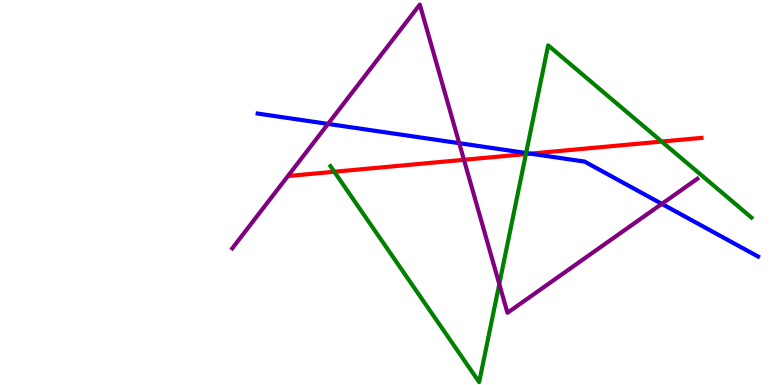[{'lines': ['blue', 'red'], 'intersections': [{'x': 6.85, 'y': 6.01}]}, {'lines': ['green', 'red'], 'intersections': [{'x': 4.31, 'y': 5.54}, {'x': 6.79, 'y': 6.0}, {'x': 8.54, 'y': 6.32}]}, {'lines': ['purple', 'red'], 'intersections': [{'x': 5.99, 'y': 5.85}]}, {'lines': ['blue', 'green'], 'intersections': [{'x': 6.79, 'y': 6.03}]}, {'lines': ['blue', 'purple'], 'intersections': [{'x': 4.23, 'y': 6.78}, {'x': 5.93, 'y': 6.28}, {'x': 8.54, 'y': 4.7}]}, {'lines': ['green', 'purple'], 'intersections': [{'x': 6.44, 'y': 2.62}]}]